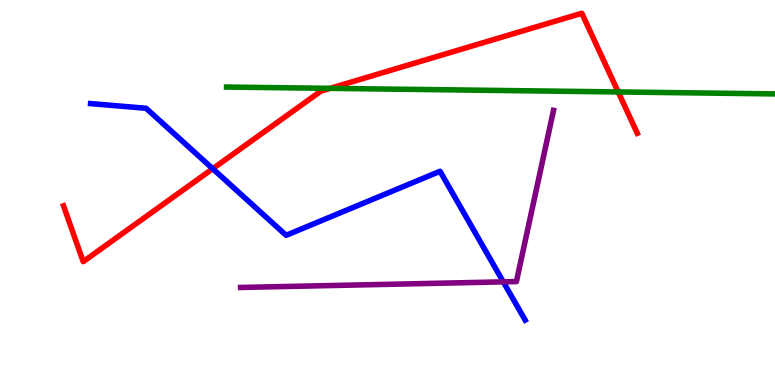[{'lines': ['blue', 'red'], 'intersections': [{'x': 2.74, 'y': 5.62}]}, {'lines': ['green', 'red'], 'intersections': [{'x': 4.26, 'y': 7.71}, {'x': 7.98, 'y': 7.61}]}, {'lines': ['purple', 'red'], 'intersections': []}, {'lines': ['blue', 'green'], 'intersections': []}, {'lines': ['blue', 'purple'], 'intersections': [{'x': 6.49, 'y': 2.68}]}, {'lines': ['green', 'purple'], 'intersections': []}]